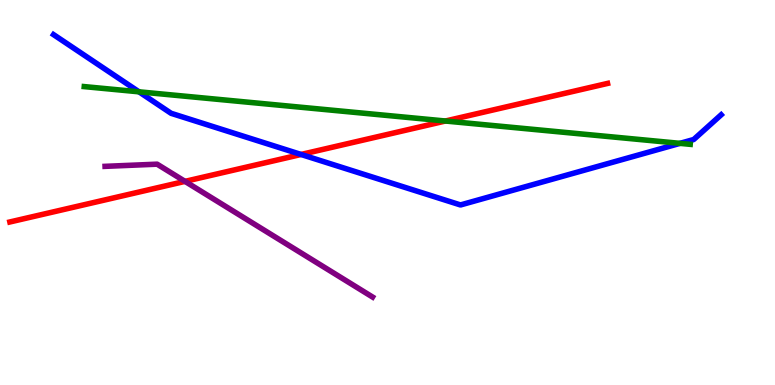[{'lines': ['blue', 'red'], 'intersections': [{'x': 3.88, 'y': 5.99}]}, {'lines': ['green', 'red'], 'intersections': [{'x': 5.75, 'y': 6.86}]}, {'lines': ['purple', 'red'], 'intersections': [{'x': 2.39, 'y': 5.29}]}, {'lines': ['blue', 'green'], 'intersections': [{'x': 1.79, 'y': 7.62}, {'x': 8.77, 'y': 6.28}]}, {'lines': ['blue', 'purple'], 'intersections': []}, {'lines': ['green', 'purple'], 'intersections': []}]